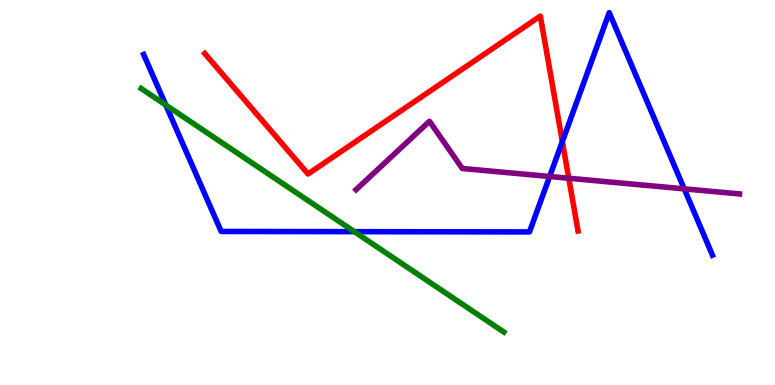[{'lines': ['blue', 'red'], 'intersections': [{'x': 7.26, 'y': 6.32}]}, {'lines': ['green', 'red'], 'intersections': []}, {'lines': ['purple', 'red'], 'intersections': [{'x': 7.34, 'y': 5.37}]}, {'lines': ['blue', 'green'], 'intersections': [{'x': 2.14, 'y': 7.27}, {'x': 4.57, 'y': 3.98}]}, {'lines': ['blue', 'purple'], 'intersections': [{'x': 7.09, 'y': 5.42}, {'x': 8.83, 'y': 5.09}]}, {'lines': ['green', 'purple'], 'intersections': []}]